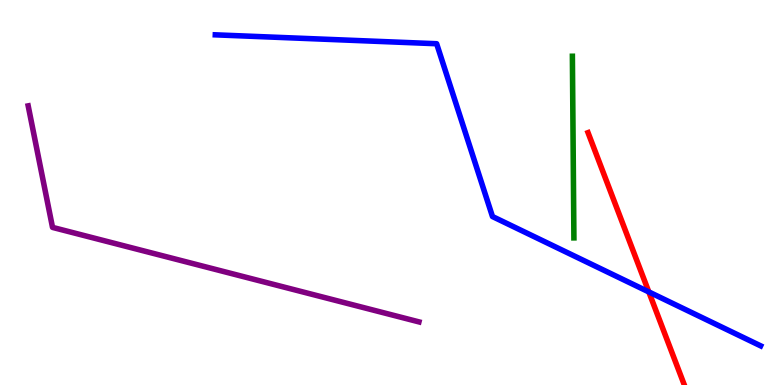[{'lines': ['blue', 'red'], 'intersections': [{'x': 8.37, 'y': 2.42}]}, {'lines': ['green', 'red'], 'intersections': []}, {'lines': ['purple', 'red'], 'intersections': []}, {'lines': ['blue', 'green'], 'intersections': []}, {'lines': ['blue', 'purple'], 'intersections': []}, {'lines': ['green', 'purple'], 'intersections': []}]